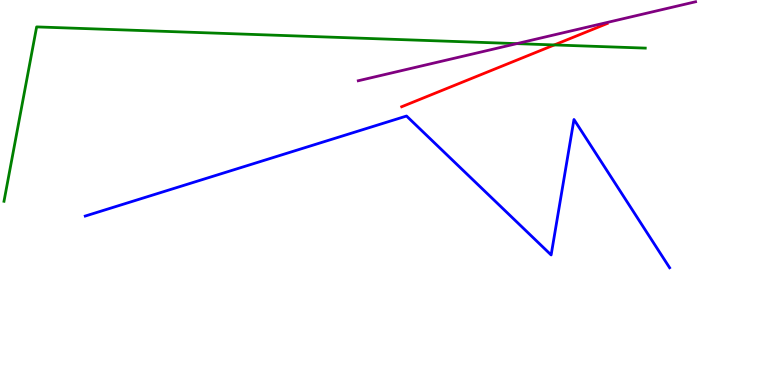[{'lines': ['blue', 'red'], 'intersections': []}, {'lines': ['green', 'red'], 'intersections': [{'x': 7.15, 'y': 8.83}]}, {'lines': ['purple', 'red'], 'intersections': []}, {'lines': ['blue', 'green'], 'intersections': []}, {'lines': ['blue', 'purple'], 'intersections': []}, {'lines': ['green', 'purple'], 'intersections': [{'x': 6.67, 'y': 8.87}]}]